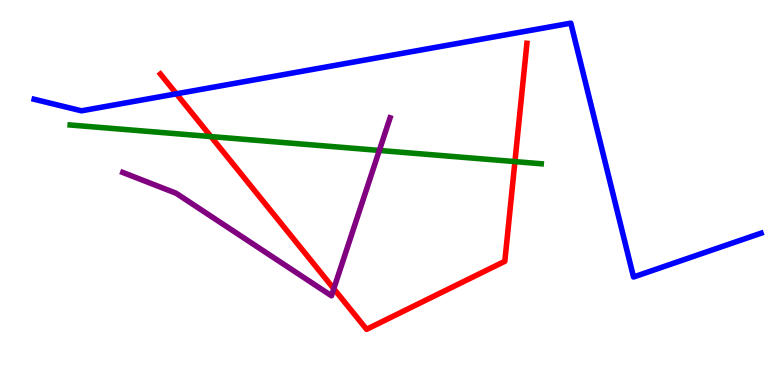[{'lines': ['blue', 'red'], 'intersections': [{'x': 2.28, 'y': 7.56}]}, {'lines': ['green', 'red'], 'intersections': [{'x': 2.72, 'y': 6.45}, {'x': 6.64, 'y': 5.8}]}, {'lines': ['purple', 'red'], 'intersections': [{'x': 4.31, 'y': 2.5}]}, {'lines': ['blue', 'green'], 'intersections': []}, {'lines': ['blue', 'purple'], 'intersections': []}, {'lines': ['green', 'purple'], 'intersections': [{'x': 4.89, 'y': 6.09}]}]